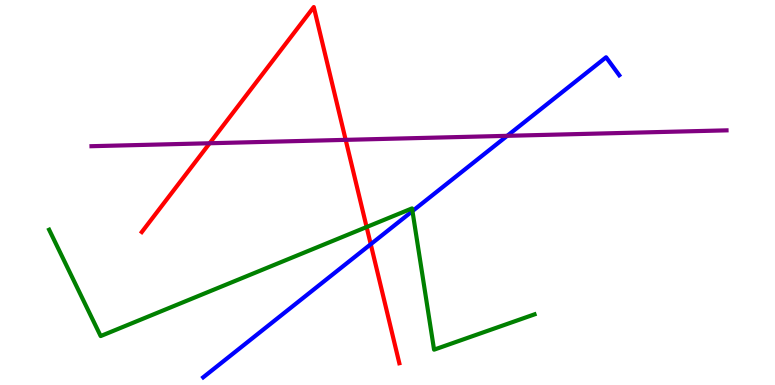[{'lines': ['blue', 'red'], 'intersections': [{'x': 4.78, 'y': 3.66}]}, {'lines': ['green', 'red'], 'intersections': [{'x': 4.73, 'y': 4.1}]}, {'lines': ['purple', 'red'], 'intersections': [{'x': 2.71, 'y': 6.28}, {'x': 4.46, 'y': 6.37}]}, {'lines': ['blue', 'green'], 'intersections': [{'x': 5.32, 'y': 4.52}]}, {'lines': ['blue', 'purple'], 'intersections': [{'x': 6.54, 'y': 6.47}]}, {'lines': ['green', 'purple'], 'intersections': []}]